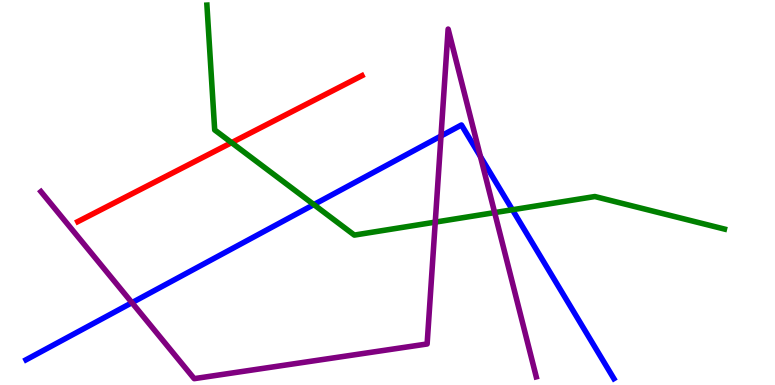[{'lines': ['blue', 'red'], 'intersections': []}, {'lines': ['green', 'red'], 'intersections': [{'x': 2.99, 'y': 6.29}]}, {'lines': ['purple', 'red'], 'intersections': []}, {'lines': ['blue', 'green'], 'intersections': [{'x': 4.05, 'y': 4.69}, {'x': 6.61, 'y': 4.55}]}, {'lines': ['blue', 'purple'], 'intersections': [{'x': 1.7, 'y': 2.14}, {'x': 5.69, 'y': 6.47}, {'x': 6.2, 'y': 5.93}]}, {'lines': ['green', 'purple'], 'intersections': [{'x': 5.62, 'y': 4.23}, {'x': 6.38, 'y': 4.48}]}]